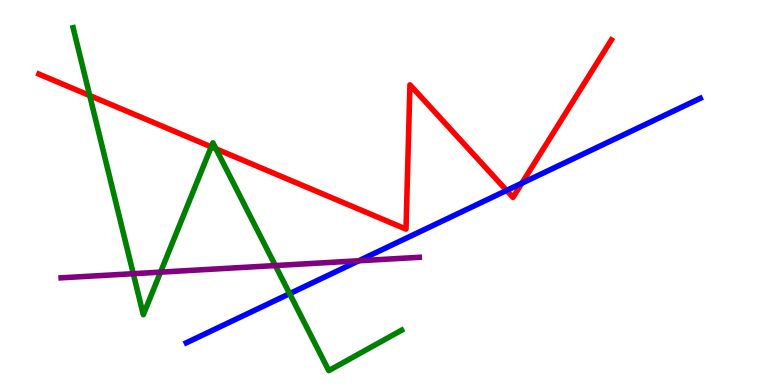[{'lines': ['blue', 'red'], 'intersections': [{'x': 6.54, 'y': 5.05}, {'x': 6.73, 'y': 5.24}]}, {'lines': ['green', 'red'], 'intersections': [{'x': 1.16, 'y': 7.52}, {'x': 2.73, 'y': 6.19}, {'x': 2.79, 'y': 6.13}]}, {'lines': ['purple', 'red'], 'intersections': []}, {'lines': ['blue', 'green'], 'intersections': [{'x': 3.74, 'y': 2.37}]}, {'lines': ['blue', 'purple'], 'intersections': [{'x': 4.63, 'y': 3.23}]}, {'lines': ['green', 'purple'], 'intersections': [{'x': 1.72, 'y': 2.89}, {'x': 2.07, 'y': 2.93}, {'x': 3.55, 'y': 3.1}]}]